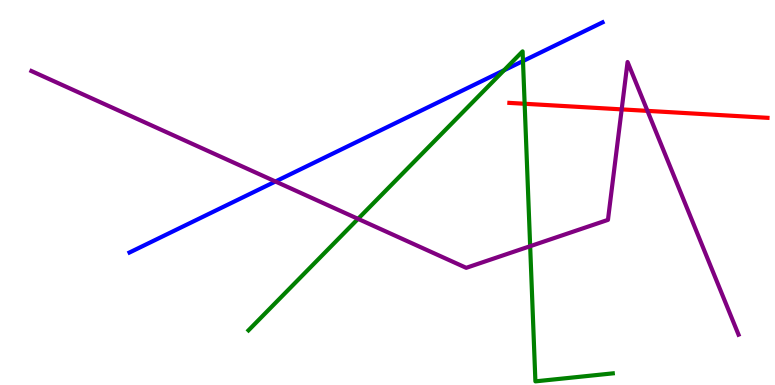[{'lines': ['blue', 'red'], 'intersections': []}, {'lines': ['green', 'red'], 'intersections': [{'x': 6.77, 'y': 7.3}]}, {'lines': ['purple', 'red'], 'intersections': [{'x': 8.02, 'y': 7.16}, {'x': 8.35, 'y': 7.12}]}, {'lines': ['blue', 'green'], 'intersections': [{'x': 6.5, 'y': 8.17}, {'x': 6.75, 'y': 8.41}]}, {'lines': ['blue', 'purple'], 'intersections': [{'x': 3.55, 'y': 5.29}]}, {'lines': ['green', 'purple'], 'intersections': [{'x': 4.62, 'y': 4.32}, {'x': 6.84, 'y': 3.61}]}]